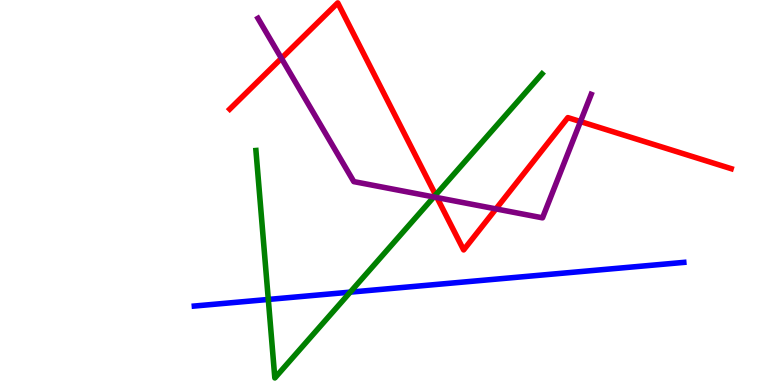[{'lines': ['blue', 'red'], 'intersections': []}, {'lines': ['green', 'red'], 'intersections': [{'x': 5.62, 'y': 4.94}]}, {'lines': ['purple', 'red'], 'intersections': [{'x': 3.63, 'y': 8.49}, {'x': 5.64, 'y': 4.87}, {'x': 6.4, 'y': 4.57}, {'x': 7.49, 'y': 6.84}]}, {'lines': ['blue', 'green'], 'intersections': [{'x': 3.46, 'y': 2.22}, {'x': 4.52, 'y': 2.41}]}, {'lines': ['blue', 'purple'], 'intersections': []}, {'lines': ['green', 'purple'], 'intersections': [{'x': 5.6, 'y': 4.88}]}]